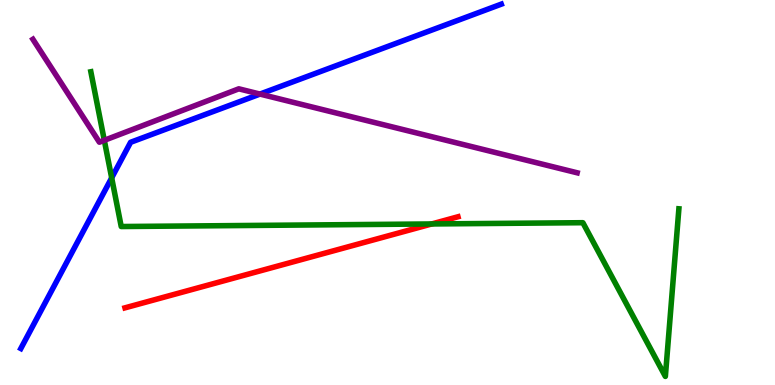[{'lines': ['blue', 'red'], 'intersections': []}, {'lines': ['green', 'red'], 'intersections': [{'x': 5.57, 'y': 4.18}]}, {'lines': ['purple', 'red'], 'intersections': []}, {'lines': ['blue', 'green'], 'intersections': [{'x': 1.44, 'y': 5.38}]}, {'lines': ['blue', 'purple'], 'intersections': [{'x': 3.35, 'y': 7.56}]}, {'lines': ['green', 'purple'], 'intersections': [{'x': 1.35, 'y': 6.36}]}]